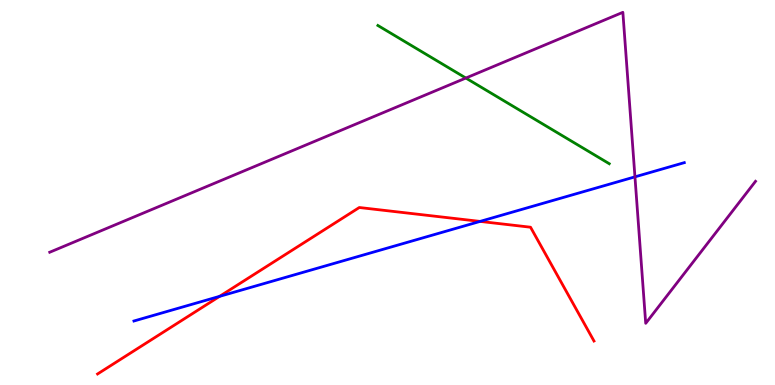[{'lines': ['blue', 'red'], 'intersections': [{'x': 2.83, 'y': 2.3}, {'x': 6.19, 'y': 4.25}]}, {'lines': ['green', 'red'], 'intersections': []}, {'lines': ['purple', 'red'], 'intersections': []}, {'lines': ['blue', 'green'], 'intersections': []}, {'lines': ['blue', 'purple'], 'intersections': [{'x': 8.19, 'y': 5.41}]}, {'lines': ['green', 'purple'], 'intersections': [{'x': 6.01, 'y': 7.97}]}]